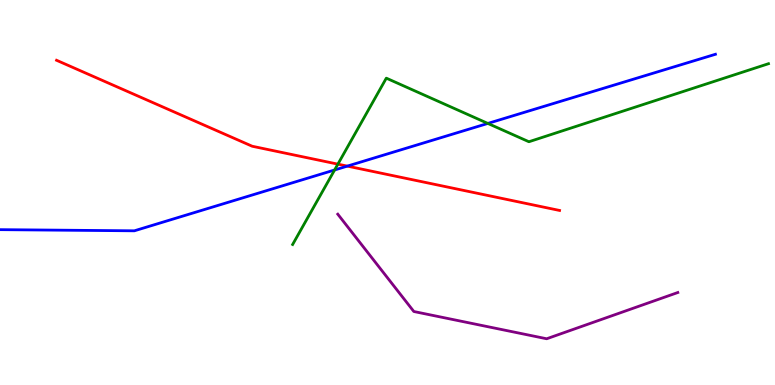[{'lines': ['blue', 'red'], 'intersections': [{'x': 4.48, 'y': 5.69}]}, {'lines': ['green', 'red'], 'intersections': [{'x': 4.36, 'y': 5.74}]}, {'lines': ['purple', 'red'], 'intersections': []}, {'lines': ['blue', 'green'], 'intersections': [{'x': 4.32, 'y': 5.58}, {'x': 6.29, 'y': 6.79}]}, {'lines': ['blue', 'purple'], 'intersections': []}, {'lines': ['green', 'purple'], 'intersections': []}]